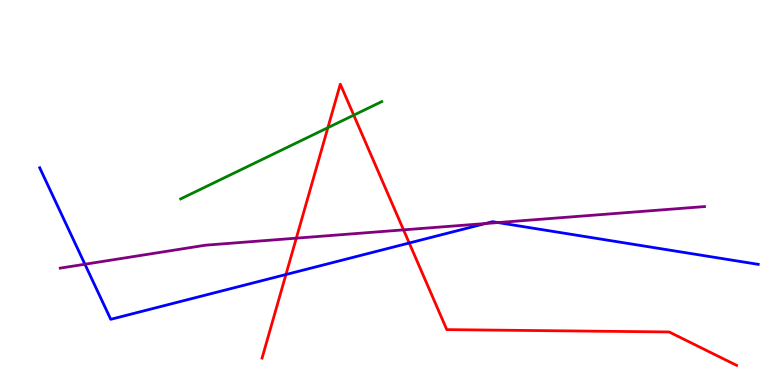[{'lines': ['blue', 'red'], 'intersections': [{'x': 3.69, 'y': 2.87}, {'x': 5.28, 'y': 3.69}]}, {'lines': ['green', 'red'], 'intersections': [{'x': 4.23, 'y': 6.68}, {'x': 4.56, 'y': 7.01}]}, {'lines': ['purple', 'red'], 'intersections': [{'x': 3.82, 'y': 3.81}, {'x': 5.21, 'y': 4.03}]}, {'lines': ['blue', 'green'], 'intersections': []}, {'lines': ['blue', 'purple'], 'intersections': [{'x': 1.1, 'y': 3.14}, {'x': 6.26, 'y': 4.19}, {'x': 6.42, 'y': 4.22}]}, {'lines': ['green', 'purple'], 'intersections': []}]